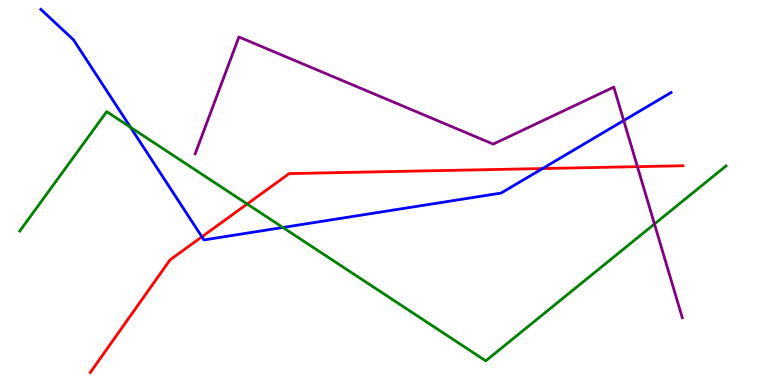[{'lines': ['blue', 'red'], 'intersections': [{'x': 2.61, 'y': 3.85}, {'x': 7.0, 'y': 5.62}]}, {'lines': ['green', 'red'], 'intersections': [{'x': 3.19, 'y': 4.7}]}, {'lines': ['purple', 'red'], 'intersections': [{'x': 8.22, 'y': 5.67}]}, {'lines': ['blue', 'green'], 'intersections': [{'x': 1.68, 'y': 6.69}, {'x': 3.65, 'y': 4.09}]}, {'lines': ['blue', 'purple'], 'intersections': [{'x': 8.05, 'y': 6.87}]}, {'lines': ['green', 'purple'], 'intersections': [{'x': 8.44, 'y': 4.18}]}]